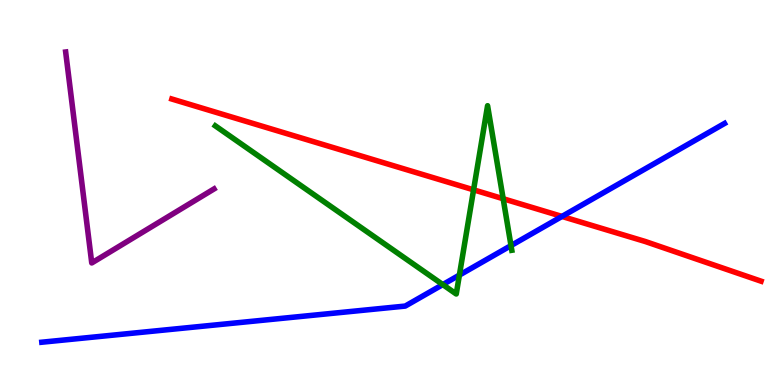[{'lines': ['blue', 'red'], 'intersections': [{'x': 7.25, 'y': 4.38}]}, {'lines': ['green', 'red'], 'intersections': [{'x': 6.11, 'y': 5.07}, {'x': 6.49, 'y': 4.84}]}, {'lines': ['purple', 'red'], 'intersections': []}, {'lines': ['blue', 'green'], 'intersections': [{'x': 5.71, 'y': 2.61}, {'x': 5.93, 'y': 2.85}, {'x': 6.59, 'y': 3.62}]}, {'lines': ['blue', 'purple'], 'intersections': []}, {'lines': ['green', 'purple'], 'intersections': []}]